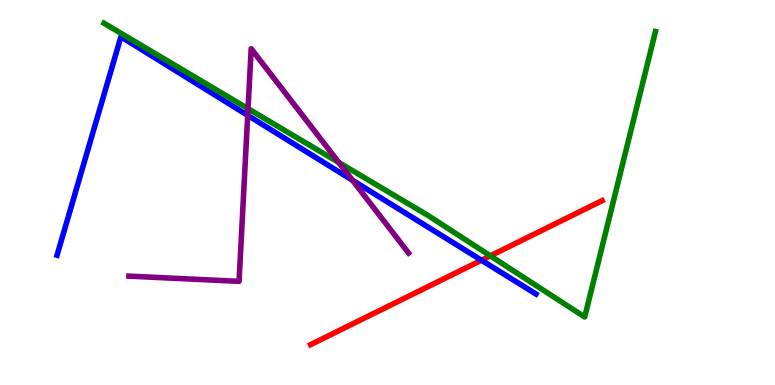[{'lines': ['blue', 'red'], 'intersections': [{'x': 6.21, 'y': 3.24}]}, {'lines': ['green', 'red'], 'intersections': [{'x': 6.33, 'y': 3.35}]}, {'lines': ['purple', 'red'], 'intersections': []}, {'lines': ['blue', 'green'], 'intersections': []}, {'lines': ['blue', 'purple'], 'intersections': [{'x': 3.2, 'y': 7.0}, {'x': 4.55, 'y': 5.32}]}, {'lines': ['green', 'purple'], 'intersections': [{'x': 3.2, 'y': 7.18}, {'x': 4.37, 'y': 5.78}]}]